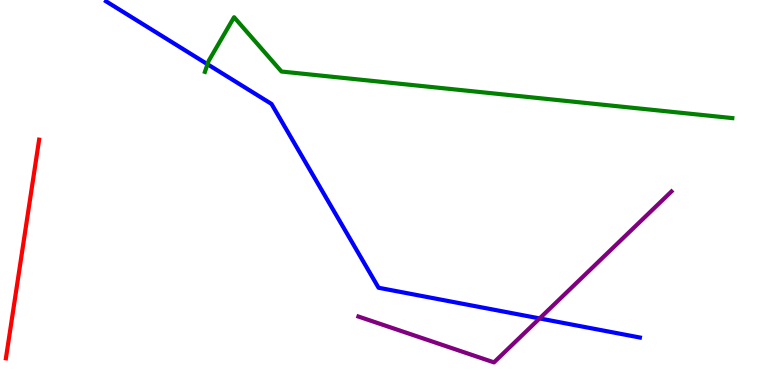[{'lines': ['blue', 'red'], 'intersections': []}, {'lines': ['green', 'red'], 'intersections': []}, {'lines': ['purple', 'red'], 'intersections': []}, {'lines': ['blue', 'green'], 'intersections': [{'x': 2.68, 'y': 8.33}]}, {'lines': ['blue', 'purple'], 'intersections': [{'x': 6.96, 'y': 1.73}]}, {'lines': ['green', 'purple'], 'intersections': []}]